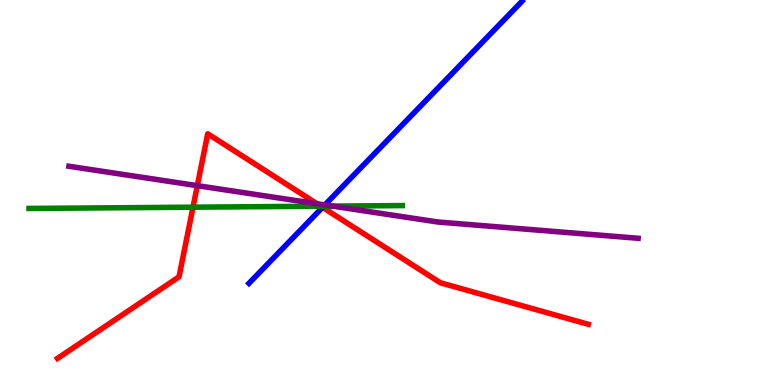[{'lines': ['blue', 'red'], 'intersections': [{'x': 4.16, 'y': 4.61}]}, {'lines': ['green', 'red'], 'intersections': [{'x': 2.49, 'y': 4.62}, {'x': 4.14, 'y': 4.64}]}, {'lines': ['purple', 'red'], 'intersections': [{'x': 2.55, 'y': 5.18}, {'x': 4.09, 'y': 4.71}]}, {'lines': ['blue', 'green'], 'intersections': [{'x': 4.18, 'y': 4.64}]}, {'lines': ['blue', 'purple'], 'intersections': [{'x': 4.19, 'y': 4.68}]}, {'lines': ['green', 'purple'], 'intersections': [{'x': 4.29, 'y': 4.65}]}]